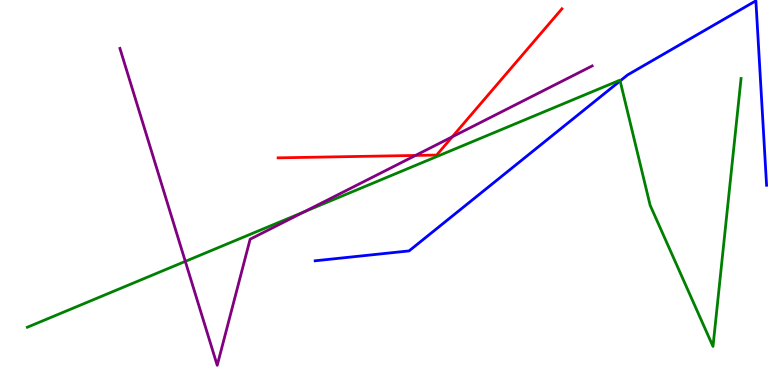[{'lines': ['blue', 'red'], 'intersections': []}, {'lines': ['green', 'red'], 'intersections': []}, {'lines': ['purple', 'red'], 'intersections': [{'x': 5.36, 'y': 5.96}, {'x': 5.84, 'y': 6.45}]}, {'lines': ['blue', 'green'], 'intersections': [{'x': 8.0, 'y': 7.9}]}, {'lines': ['blue', 'purple'], 'intersections': []}, {'lines': ['green', 'purple'], 'intersections': [{'x': 2.39, 'y': 3.21}, {'x': 3.93, 'y': 4.5}]}]